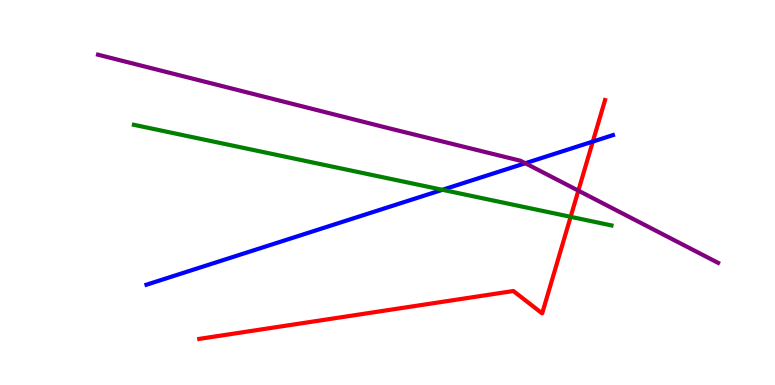[{'lines': ['blue', 'red'], 'intersections': [{'x': 7.65, 'y': 6.32}]}, {'lines': ['green', 'red'], 'intersections': [{'x': 7.36, 'y': 4.37}]}, {'lines': ['purple', 'red'], 'intersections': [{'x': 7.46, 'y': 5.05}]}, {'lines': ['blue', 'green'], 'intersections': [{'x': 5.71, 'y': 5.07}]}, {'lines': ['blue', 'purple'], 'intersections': [{'x': 6.78, 'y': 5.76}]}, {'lines': ['green', 'purple'], 'intersections': []}]